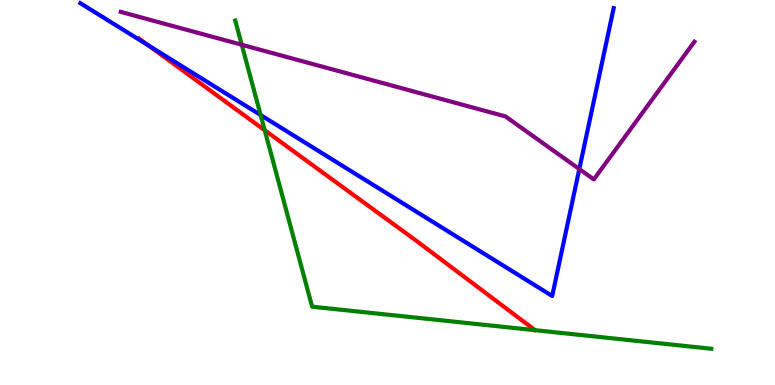[{'lines': ['blue', 'red'], 'intersections': [{'x': 1.91, 'y': 8.83}]}, {'lines': ['green', 'red'], 'intersections': [{'x': 3.42, 'y': 6.62}]}, {'lines': ['purple', 'red'], 'intersections': []}, {'lines': ['blue', 'green'], 'intersections': [{'x': 3.36, 'y': 7.01}]}, {'lines': ['blue', 'purple'], 'intersections': [{'x': 7.47, 'y': 5.61}]}, {'lines': ['green', 'purple'], 'intersections': [{'x': 3.12, 'y': 8.84}]}]